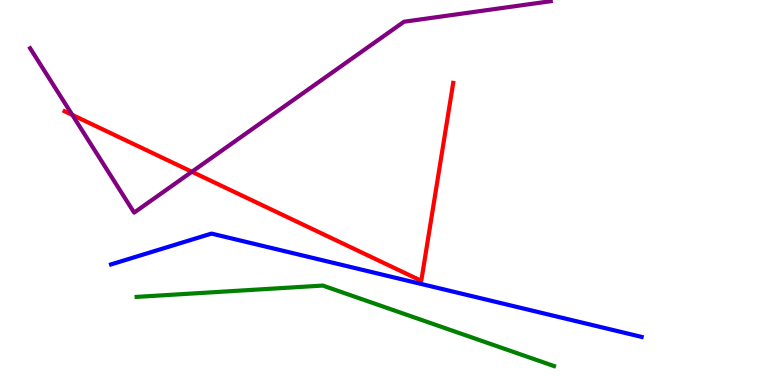[{'lines': ['blue', 'red'], 'intersections': []}, {'lines': ['green', 'red'], 'intersections': []}, {'lines': ['purple', 'red'], 'intersections': [{'x': 0.933, 'y': 7.01}, {'x': 2.48, 'y': 5.54}]}, {'lines': ['blue', 'green'], 'intersections': []}, {'lines': ['blue', 'purple'], 'intersections': []}, {'lines': ['green', 'purple'], 'intersections': []}]